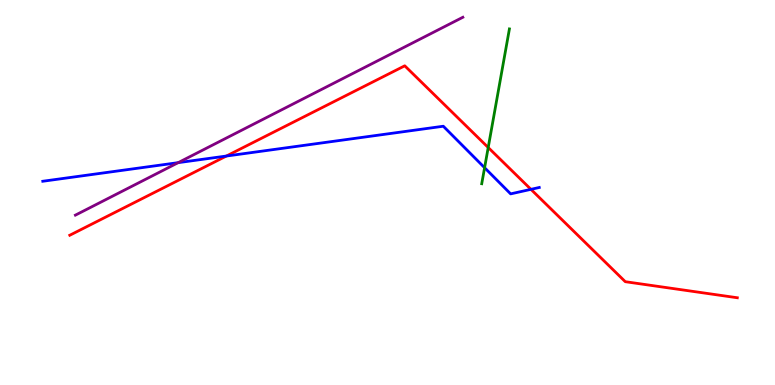[{'lines': ['blue', 'red'], 'intersections': [{'x': 2.92, 'y': 5.95}, {'x': 6.85, 'y': 5.08}]}, {'lines': ['green', 'red'], 'intersections': [{'x': 6.3, 'y': 6.17}]}, {'lines': ['purple', 'red'], 'intersections': []}, {'lines': ['blue', 'green'], 'intersections': [{'x': 6.25, 'y': 5.64}]}, {'lines': ['blue', 'purple'], 'intersections': [{'x': 2.3, 'y': 5.78}]}, {'lines': ['green', 'purple'], 'intersections': []}]